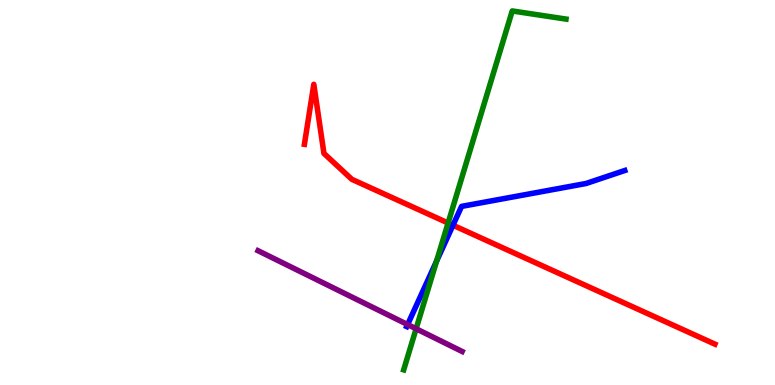[{'lines': ['blue', 'red'], 'intersections': [{'x': 5.84, 'y': 4.15}]}, {'lines': ['green', 'red'], 'intersections': [{'x': 5.78, 'y': 4.21}]}, {'lines': ['purple', 'red'], 'intersections': []}, {'lines': ['blue', 'green'], 'intersections': [{'x': 5.63, 'y': 3.22}]}, {'lines': ['blue', 'purple'], 'intersections': [{'x': 5.26, 'y': 1.57}]}, {'lines': ['green', 'purple'], 'intersections': [{'x': 5.37, 'y': 1.46}]}]